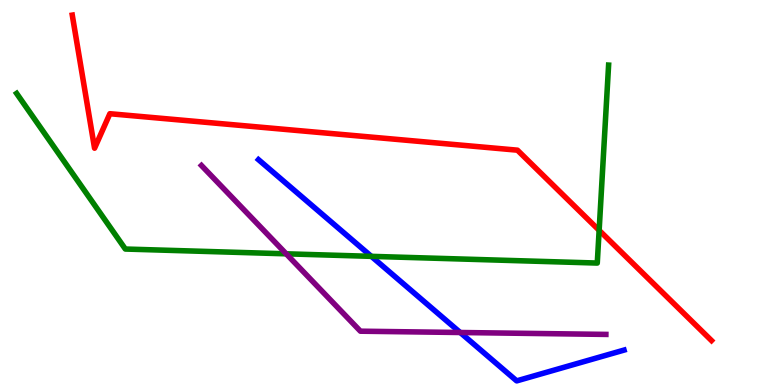[{'lines': ['blue', 'red'], 'intersections': []}, {'lines': ['green', 'red'], 'intersections': [{'x': 7.73, 'y': 4.02}]}, {'lines': ['purple', 'red'], 'intersections': []}, {'lines': ['blue', 'green'], 'intersections': [{'x': 4.79, 'y': 3.34}]}, {'lines': ['blue', 'purple'], 'intersections': [{'x': 5.94, 'y': 1.36}]}, {'lines': ['green', 'purple'], 'intersections': [{'x': 3.69, 'y': 3.41}]}]